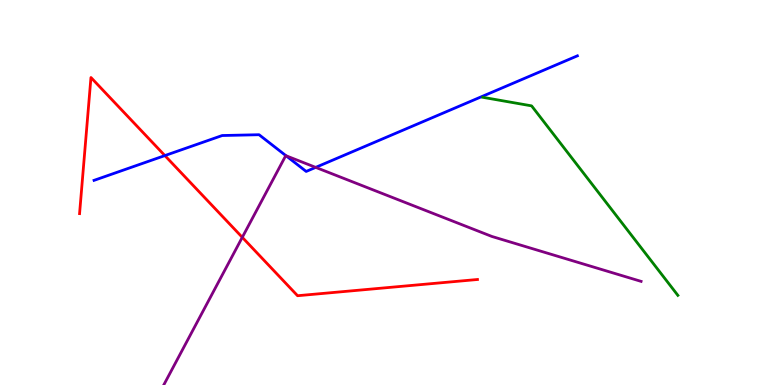[{'lines': ['blue', 'red'], 'intersections': [{'x': 2.13, 'y': 5.96}]}, {'lines': ['green', 'red'], 'intersections': []}, {'lines': ['purple', 'red'], 'intersections': [{'x': 3.13, 'y': 3.84}]}, {'lines': ['blue', 'green'], 'intersections': []}, {'lines': ['blue', 'purple'], 'intersections': [{'x': 3.69, 'y': 5.95}, {'x': 4.07, 'y': 5.65}]}, {'lines': ['green', 'purple'], 'intersections': []}]